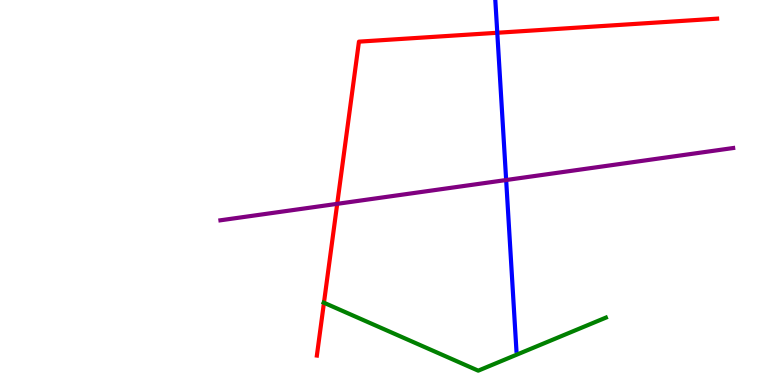[{'lines': ['blue', 'red'], 'intersections': [{'x': 6.42, 'y': 9.15}]}, {'lines': ['green', 'red'], 'intersections': [{'x': 4.18, 'y': 2.14}]}, {'lines': ['purple', 'red'], 'intersections': [{'x': 4.35, 'y': 4.71}]}, {'lines': ['blue', 'green'], 'intersections': []}, {'lines': ['blue', 'purple'], 'intersections': [{'x': 6.53, 'y': 5.32}]}, {'lines': ['green', 'purple'], 'intersections': []}]